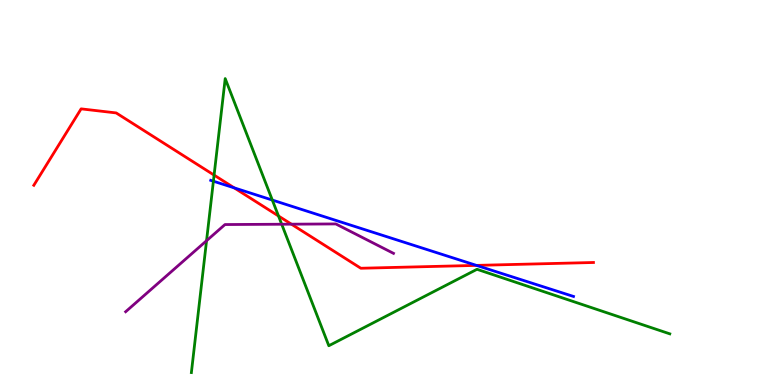[{'lines': ['blue', 'red'], 'intersections': [{'x': 3.02, 'y': 5.12}, {'x': 6.15, 'y': 3.11}]}, {'lines': ['green', 'red'], 'intersections': [{'x': 2.76, 'y': 5.45}, {'x': 3.59, 'y': 4.39}]}, {'lines': ['purple', 'red'], 'intersections': [{'x': 3.76, 'y': 4.18}]}, {'lines': ['blue', 'green'], 'intersections': [{'x': 2.75, 'y': 5.29}, {'x': 3.51, 'y': 4.8}]}, {'lines': ['blue', 'purple'], 'intersections': []}, {'lines': ['green', 'purple'], 'intersections': [{'x': 2.67, 'y': 3.75}, {'x': 3.63, 'y': 4.18}]}]